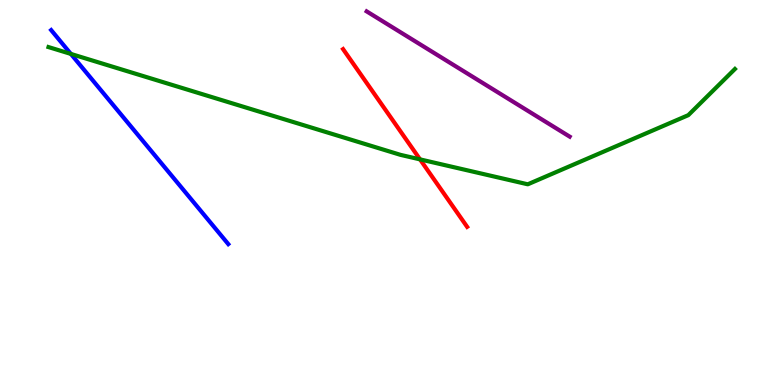[{'lines': ['blue', 'red'], 'intersections': []}, {'lines': ['green', 'red'], 'intersections': [{'x': 5.42, 'y': 5.86}]}, {'lines': ['purple', 'red'], 'intersections': []}, {'lines': ['blue', 'green'], 'intersections': [{'x': 0.915, 'y': 8.6}]}, {'lines': ['blue', 'purple'], 'intersections': []}, {'lines': ['green', 'purple'], 'intersections': []}]